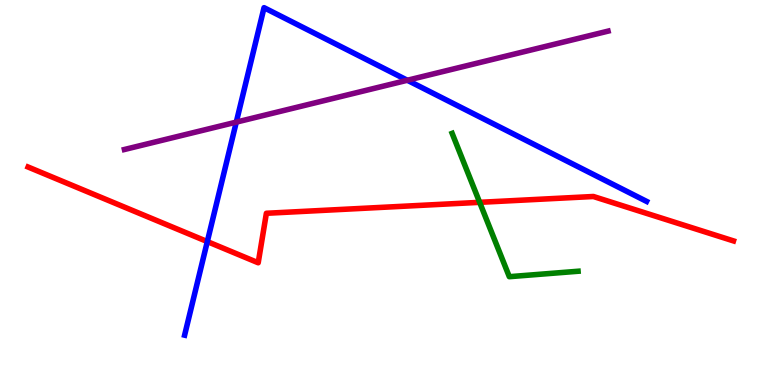[{'lines': ['blue', 'red'], 'intersections': [{'x': 2.68, 'y': 3.72}]}, {'lines': ['green', 'red'], 'intersections': [{'x': 6.19, 'y': 4.74}]}, {'lines': ['purple', 'red'], 'intersections': []}, {'lines': ['blue', 'green'], 'intersections': []}, {'lines': ['blue', 'purple'], 'intersections': [{'x': 3.05, 'y': 6.83}, {'x': 5.26, 'y': 7.92}]}, {'lines': ['green', 'purple'], 'intersections': []}]